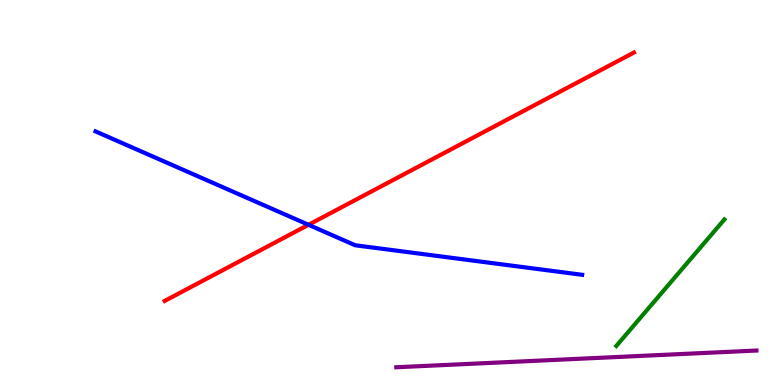[{'lines': ['blue', 'red'], 'intersections': [{'x': 3.98, 'y': 4.16}]}, {'lines': ['green', 'red'], 'intersections': []}, {'lines': ['purple', 'red'], 'intersections': []}, {'lines': ['blue', 'green'], 'intersections': []}, {'lines': ['blue', 'purple'], 'intersections': []}, {'lines': ['green', 'purple'], 'intersections': []}]